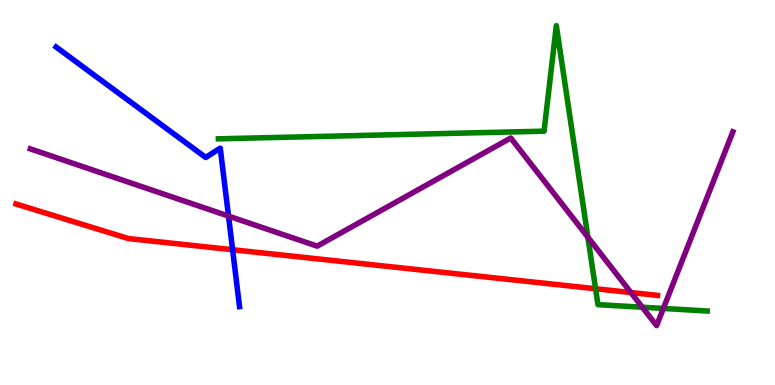[{'lines': ['blue', 'red'], 'intersections': [{'x': 3.0, 'y': 3.51}]}, {'lines': ['green', 'red'], 'intersections': [{'x': 7.68, 'y': 2.5}]}, {'lines': ['purple', 'red'], 'intersections': [{'x': 8.14, 'y': 2.4}]}, {'lines': ['blue', 'green'], 'intersections': []}, {'lines': ['blue', 'purple'], 'intersections': [{'x': 2.95, 'y': 4.39}]}, {'lines': ['green', 'purple'], 'intersections': [{'x': 7.59, 'y': 3.84}, {'x': 8.29, 'y': 2.02}, {'x': 8.56, 'y': 1.99}]}]